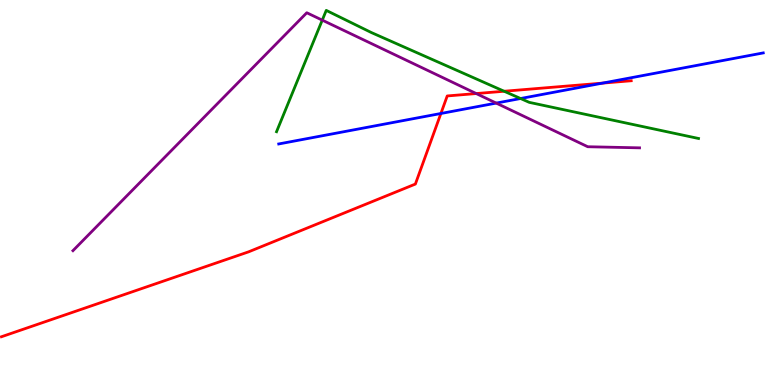[{'lines': ['blue', 'red'], 'intersections': [{'x': 5.69, 'y': 7.05}, {'x': 7.77, 'y': 7.84}]}, {'lines': ['green', 'red'], 'intersections': [{'x': 6.51, 'y': 7.63}]}, {'lines': ['purple', 'red'], 'intersections': [{'x': 6.14, 'y': 7.57}]}, {'lines': ['blue', 'green'], 'intersections': [{'x': 6.72, 'y': 7.44}]}, {'lines': ['blue', 'purple'], 'intersections': [{'x': 6.4, 'y': 7.32}]}, {'lines': ['green', 'purple'], 'intersections': [{'x': 4.16, 'y': 9.48}]}]